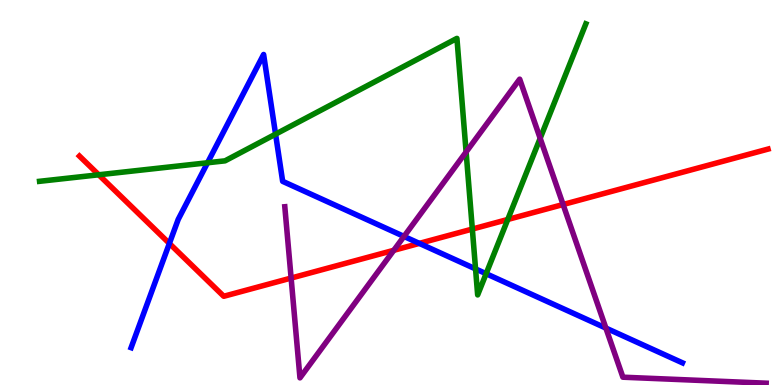[{'lines': ['blue', 'red'], 'intersections': [{'x': 2.19, 'y': 3.68}, {'x': 5.41, 'y': 3.68}]}, {'lines': ['green', 'red'], 'intersections': [{'x': 1.27, 'y': 5.46}, {'x': 6.09, 'y': 4.05}, {'x': 6.55, 'y': 4.3}]}, {'lines': ['purple', 'red'], 'intersections': [{'x': 3.76, 'y': 2.78}, {'x': 5.08, 'y': 3.5}, {'x': 7.27, 'y': 4.69}]}, {'lines': ['blue', 'green'], 'intersections': [{'x': 2.68, 'y': 5.77}, {'x': 3.56, 'y': 6.52}, {'x': 6.14, 'y': 3.02}, {'x': 6.27, 'y': 2.89}]}, {'lines': ['blue', 'purple'], 'intersections': [{'x': 5.21, 'y': 3.86}, {'x': 7.82, 'y': 1.48}]}, {'lines': ['green', 'purple'], 'intersections': [{'x': 6.01, 'y': 6.05}, {'x': 6.97, 'y': 6.41}]}]